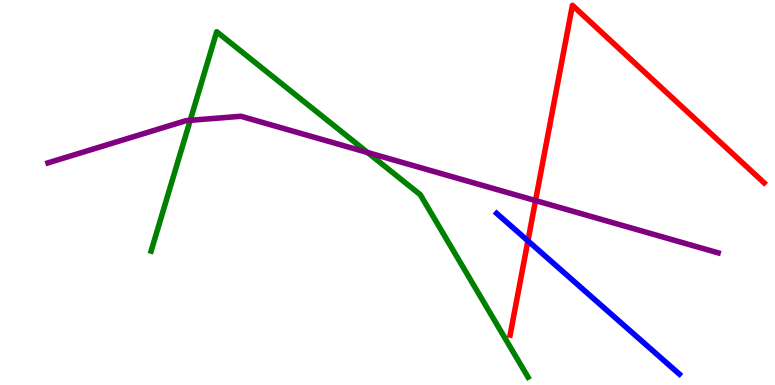[{'lines': ['blue', 'red'], 'intersections': [{'x': 6.81, 'y': 3.74}]}, {'lines': ['green', 'red'], 'intersections': []}, {'lines': ['purple', 'red'], 'intersections': [{'x': 6.91, 'y': 4.79}]}, {'lines': ['blue', 'green'], 'intersections': []}, {'lines': ['blue', 'purple'], 'intersections': []}, {'lines': ['green', 'purple'], 'intersections': [{'x': 2.45, 'y': 6.87}, {'x': 4.74, 'y': 6.04}]}]